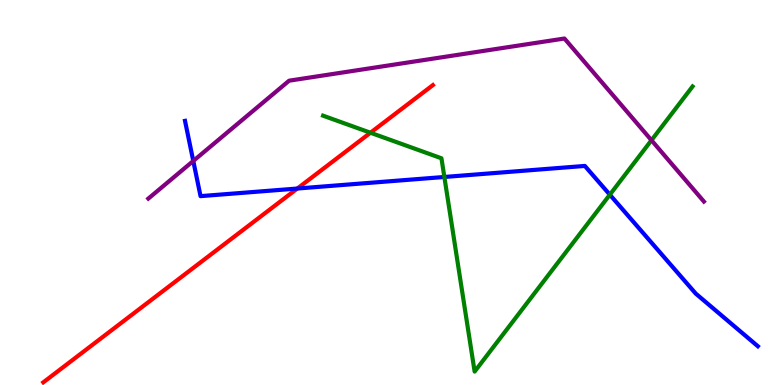[{'lines': ['blue', 'red'], 'intersections': [{'x': 3.84, 'y': 5.1}]}, {'lines': ['green', 'red'], 'intersections': [{'x': 4.78, 'y': 6.55}]}, {'lines': ['purple', 'red'], 'intersections': []}, {'lines': ['blue', 'green'], 'intersections': [{'x': 5.73, 'y': 5.4}, {'x': 7.87, 'y': 4.94}]}, {'lines': ['blue', 'purple'], 'intersections': [{'x': 2.49, 'y': 5.82}]}, {'lines': ['green', 'purple'], 'intersections': [{'x': 8.41, 'y': 6.36}]}]